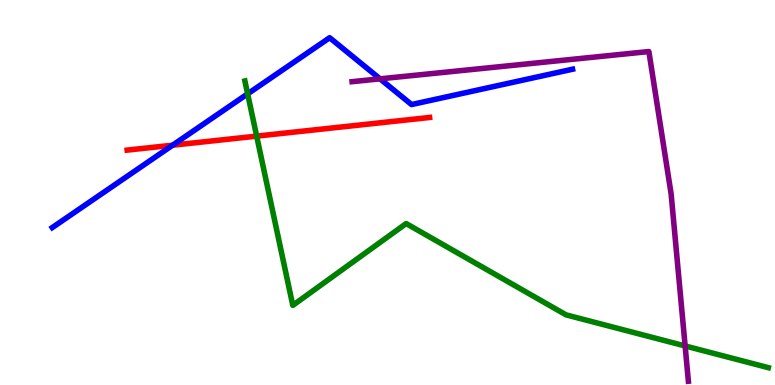[{'lines': ['blue', 'red'], 'intersections': [{'x': 2.23, 'y': 6.23}]}, {'lines': ['green', 'red'], 'intersections': [{'x': 3.31, 'y': 6.46}]}, {'lines': ['purple', 'red'], 'intersections': []}, {'lines': ['blue', 'green'], 'intersections': [{'x': 3.2, 'y': 7.56}]}, {'lines': ['blue', 'purple'], 'intersections': [{'x': 4.9, 'y': 7.95}]}, {'lines': ['green', 'purple'], 'intersections': [{'x': 8.84, 'y': 1.01}]}]